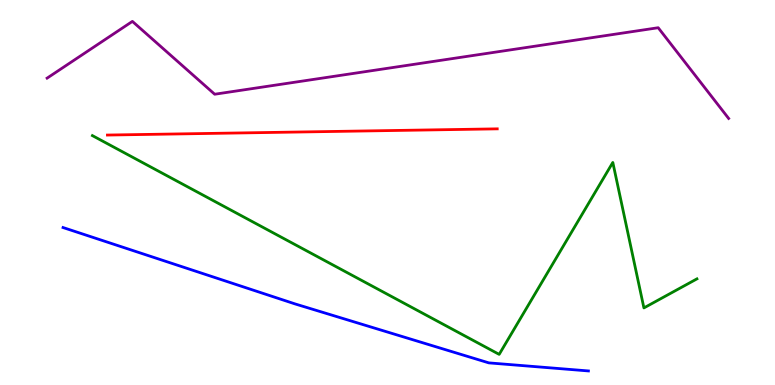[{'lines': ['blue', 'red'], 'intersections': []}, {'lines': ['green', 'red'], 'intersections': []}, {'lines': ['purple', 'red'], 'intersections': []}, {'lines': ['blue', 'green'], 'intersections': []}, {'lines': ['blue', 'purple'], 'intersections': []}, {'lines': ['green', 'purple'], 'intersections': []}]